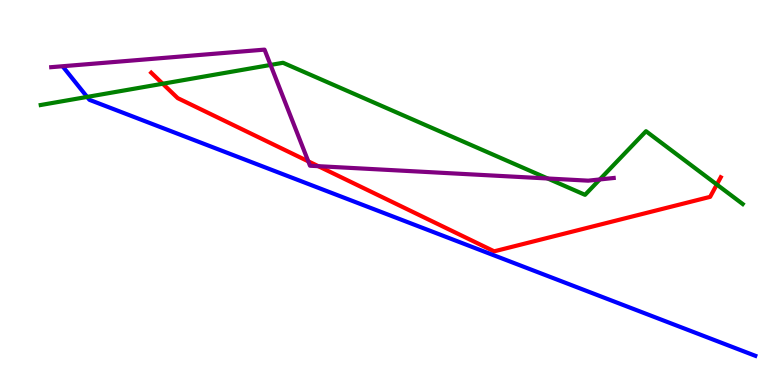[{'lines': ['blue', 'red'], 'intersections': []}, {'lines': ['green', 'red'], 'intersections': [{'x': 2.1, 'y': 7.82}, {'x': 9.25, 'y': 5.21}]}, {'lines': ['purple', 'red'], 'intersections': [{'x': 3.98, 'y': 5.81}, {'x': 4.11, 'y': 5.68}]}, {'lines': ['blue', 'green'], 'intersections': [{'x': 1.12, 'y': 7.48}]}, {'lines': ['blue', 'purple'], 'intersections': []}, {'lines': ['green', 'purple'], 'intersections': [{'x': 3.49, 'y': 8.31}, {'x': 7.07, 'y': 5.36}, {'x': 7.74, 'y': 5.34}]}]